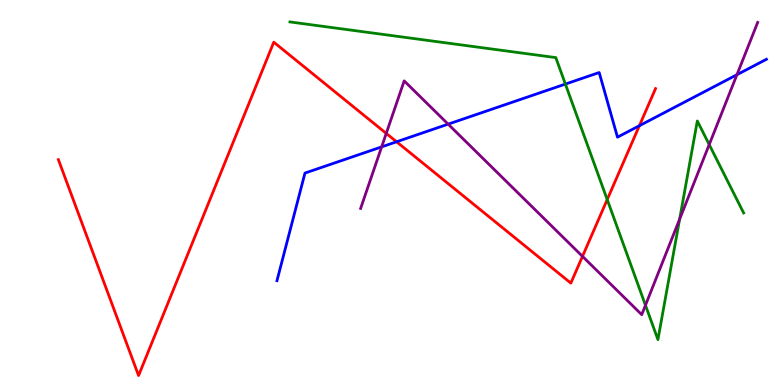[{'lines': ['blue', 'red'], 'intersections': [{'x': 5.12, 'y': 6.32}, {'x': 8.25, 'y': 6.73}]}, {'lines': ['green', 'red'], 'intersections': [{'x': 7.84, 'y': 4.82}]}, {'lines': ['purple', 'red'], 'intersections': [{'x': 4.98, 'y': 6.54}, {'x': 7.52, 'y': 3.34}]}, {'lines': ['blue', 'green'], 'intersections': [{'x': 7.3, 'y': 7.82}]}, {'lines': ['blue', 'purple'], 'intersections': [{'x': 4.92, 'y': 6.19}, {'x': 5.78, 'y': 6.78}, {'x': 9.51, 'y': 8.06}]}, {'lines': ['green', 'purple'], 'intersections': [{'x': 8.33, 'y': 2.07}, {'x': 8.77, 'y': 4.31}, {'x': 9.15, 'y': 6.24}]}]